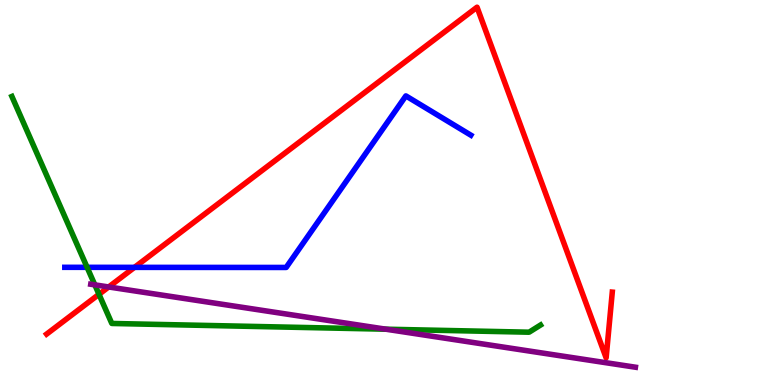[{'lines': ['blue', 'red'], 'intersections': [{'x': 1.74, 'y': 3.06}]}, {'lines': ['green', 'red'], 'intersections': [{'x': 1.28, 'y': 2.36}]}, {'lines': ['purple', 'red'], 'intersections': [{'x': 1.4, 'y': 2.55}]}, {'lines': ['blue', 'green'], 'intersections': [{'x': 1.12, 'y': 3.06}]}, {'lines': ['blue', 'purple'], 'intersections': []}, {'lines': ['green', 'purple'], 'intersections': [{'x': 1.22, 'y': 2.6}, {'x': 4.98, 'y': 1.45}]}]